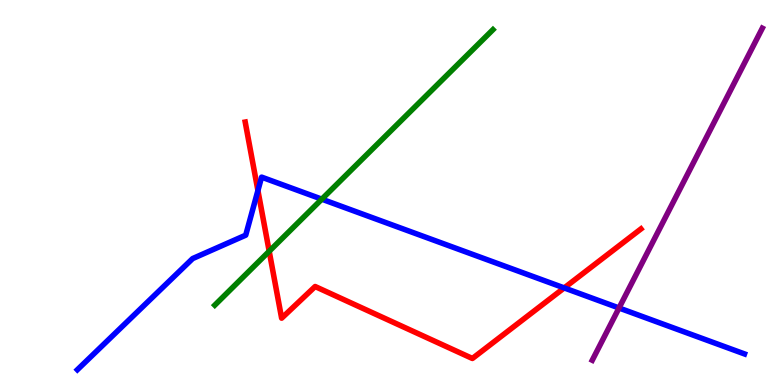[{'lines': ['blue', 'red'], 'intersections': [{'x': 3.33, 'y': 5.05}, {'x': 7.28, 'y': 2.52}]}, {'lines': ['green', 'red'], 'intersections': [{'x': 3.47, 'y': 3.47}]}, {'lines': ['purple', 'red'], 'intersections': []}, {'lines': ['blue', 'green'], 'intersections': [{'x': 4.15, 'y': 4.83}]}, {'lines': ['blue', 'purple'], 'intersections': [{'x': 7.99, 'y': 2.0}]}, {'lines': ['green', 'purple'], 'intersections': []}]